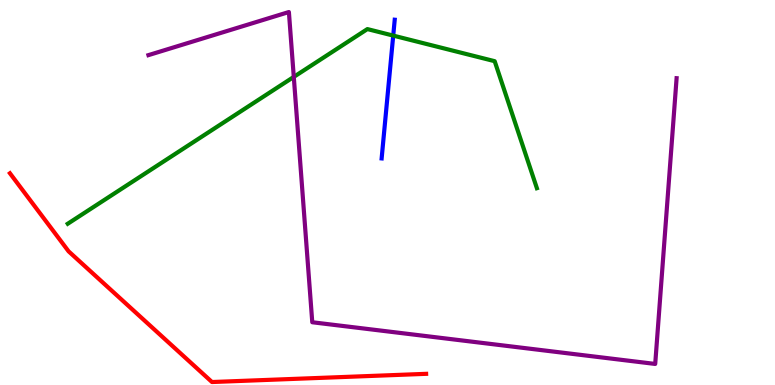[{'lines': ['blue', 'red'], 'intersections': []}, {'lines': ['green', 'red'], 'intersections': []}, {'lines': ['purple', 'red'], 'intersections': []}, {'lines': ['blue', 'green'], 'intersections': [{'x': 5.07, 'y': 9.08}]}, {'lines': ['blue', 'purple'], 'intersections': []}, {'lines': ['green', 'purple'], 'intersections': [{'x': 3.79, 'y': 8.0}]}]